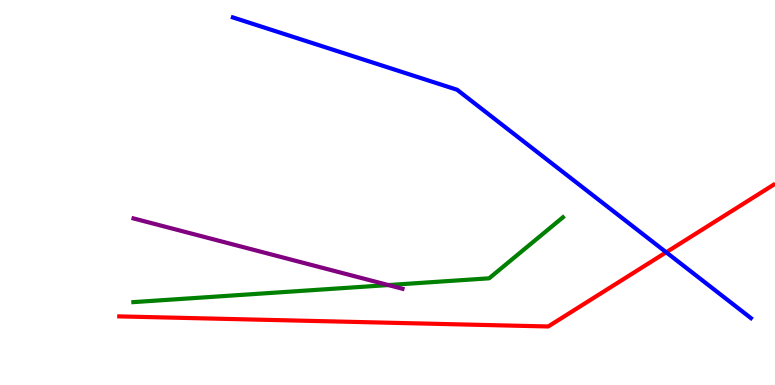[{'lines': ['blue', 'red'], 'intersections': [{'x': 8.6, 'y': 3.45}]}, {'lines': ['green', 'red'], 'intersections': []}, {'lines': ['purple', 'red'], 'intersections': []}, {'lines': ['blue', 'green'], 'intersections': []}, {'lines': ['blue', 'purple'], 'intersections': []}, {'lines': ['green', 'purple'], 'intersections': [{'x': 5.01, 'y': 2.6}]}]